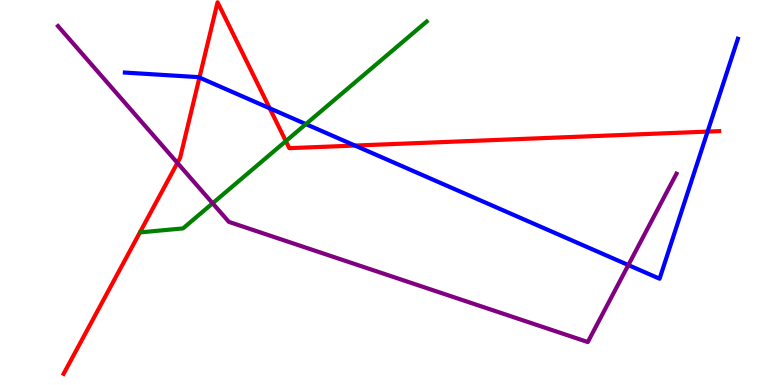[{'lines': ['blue', 'red'], 'intersections': [{'x': 2.57, 'y': 7.99}, {'x': 3.48, 'y': 7.19}, {'x': 4.58, 'y': 6.22}, {'x': 9.13, 'y': 6.58}]}, {'lines': ['green', 'red'], 'intersections': [{'x': 3.69, 'y': 6.33}]}, {'lines': ['purple', 'red'], 'intersections': [{'x': 2.29, 'y': 5.77}]}, {'lines': ['blue', 'green'], 'intersections': [{'x': 3.95, 'y': 6.78}]}, {'lines': ['blue', 'purple'], 'intersections': [{'x': 8.11, 'y': 3.12}]}, {'lines': ['green', 'purple'], 'intersections': [{'x': 2.74, 'y': 4.72}]}]